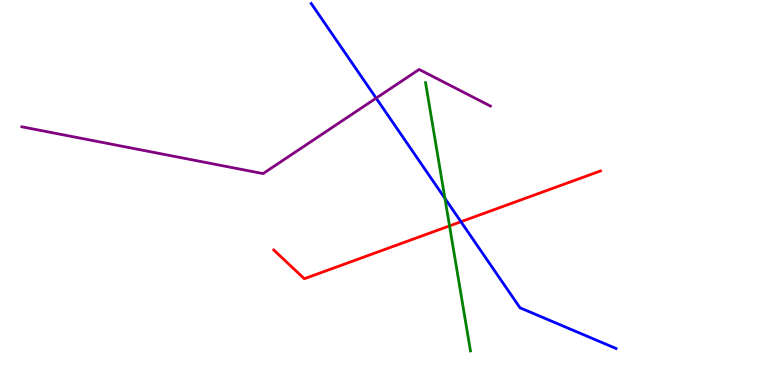[{'lines': ['blue', 'red'], 'intersections': [{'x': 5.95, 'y': 4.24}]}, {'lines': ['green', 'red'], 'intersections': [{'x': 5.8, 'y': 4.13}]}, {'lines': ['purple', 'red'], 'intersections': []}, {'lines': ['blue', 'green'], 'intersections': [{'x': 5.74, 'y': 4.85}]}, {'lines': ['blue', 'purple'], 'intersections': [{'x': 4.85, 'y': 7.45}]}, {'lines': ['green', 'purple'], 'intersections': []}]